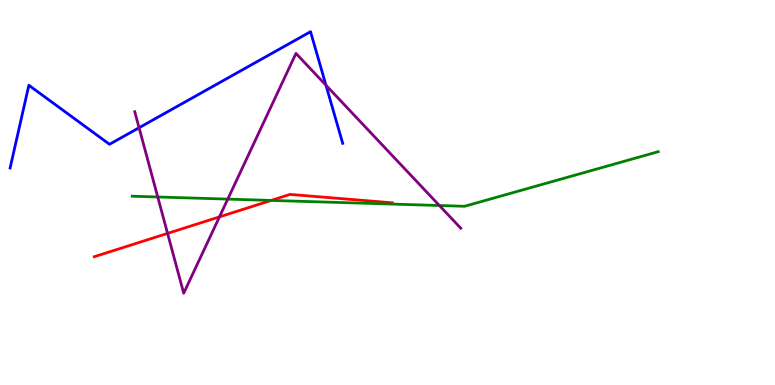[{'lines': ['blue', 'red'], 'intersections': []}, {'lines': ['green', 'red'], 'intersections': [{'x': 3.5, 'y': 4.79}]}, {'lines': ['purple', 'red'], 'intersections': [{'x': 2.16, 'y': 3.94}, {'x': 2.83, 'y': 4.37}]}, {'lines': ['blue', 'green'], 'intersections': []}, {'lines': ['blue', 'purple'], 'intersections': [{'x': 1.79, 'y': 6.68}, {'x': 4.21, 'y': 7.79}]}, {'lines': ['green', 'purple'], 'intersections': [{'x': 2.04, 'y': 4.88}, {'x': 2.94, 'y': 4.83}, {'x': 5.67, 'y': 4.66}]}]